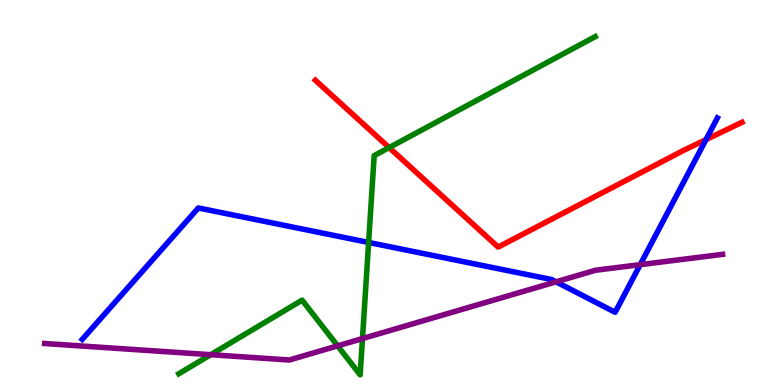[{'lines': ['blue', 'red'], 'intersections': [{'x': 9.11, 'y': 6.37}]}, {'lines': ['green', 'red'], 'intersections': [{'x': 5.02, 'y': 6.17}]}, {'lines': ['purple', 'red'], 'intersections': []}, {'lines': ['blue', 'green'], 'intersections': [{'x': 4.76, 'y': 3.7}]}, {'lines': ['blue', 'purple'], 'intersections': [{'x': 7.18, 'y': 2.68}, {'x': 8.26, 'y': 3.13}]}, {'lines': ['green', 'purple'], 'intersections': [{'x': 2.72, 'y': 0.787}, {'x': 4.36, 'y': 1.02}, {'x': 4.68, 'y': 1.21}]}]